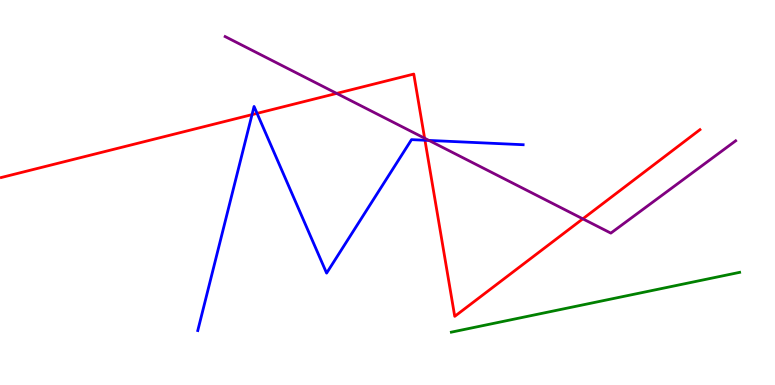[{'lines': ['blue', 'red'], 'intersections': [{'x': 3.25, 'y': 7.02}, {'x': 3.32, 'y': 7.06}, {'x': 5.48, 'y': 6.36}]}, {'lines': ['green', 'red'], 'intersections': []}, {'lines': ['purple', 'red'], 'intersections': [{'x': 4.34, 'y': 7.57}, {'x': 5.48, 'y': 6.41}, {'x': 7.52, 'y': 4.32}]}, {'lines': ['blue', 'green'], 'intersections': []}, {'lines': ['blue', 'purple'], 'intersections': [{'x': 5.53, 'y': 6.35}]}, {'lines': ['green', 'purple'], 'intersections': []}]